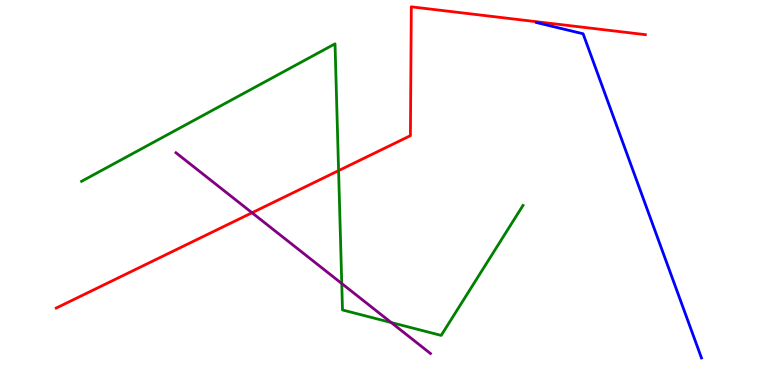[{'lines': ['blue', 'red'], 'intersections': []}, {'lines': ['green', 'red'], 'intersections': [{'x': 4.37, 'y': 5.57}]}, {'lines': ['purple', 'red'], 'intersections': [{'x': 3.25, 'y': 4.47}]}, {'lines': ['blue', 'green'], 'intersections': []}, {'lines': ['blue', 'purple'], 'intersections': []}, {'lines': ['green', 'purple'], 'intersections': [{'x': 4.41, 'y': 2.64}, {'x': 5.05, 'y': 1.62}]}]